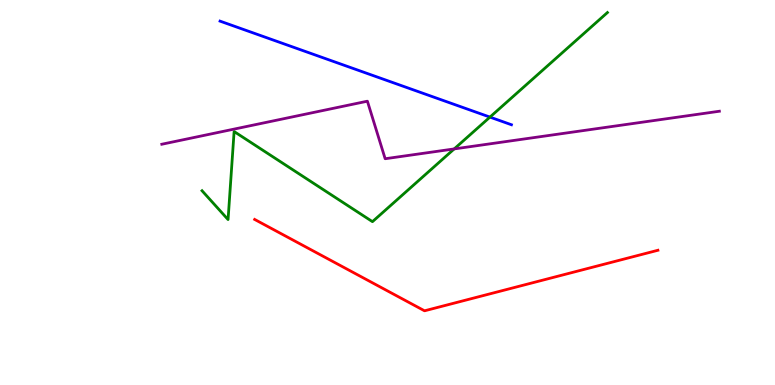[{'lines': ['blue', 'red'], 'intersections': []}, {'lines': ['green', 'red'], 'intersections': []}, {'lines': ['purple', 'red'], 'intersections': []}, {'lines': ['blue', 'green'], 'intersections': [{'x': 6.32, 'y': 6.96}]}, {'lines': ['blue', 'purple'], 'intersections': []}, {'lines': ['green', 'purple'], 'intersections': [{'x': 5.86, 'y': 6.13}]}]